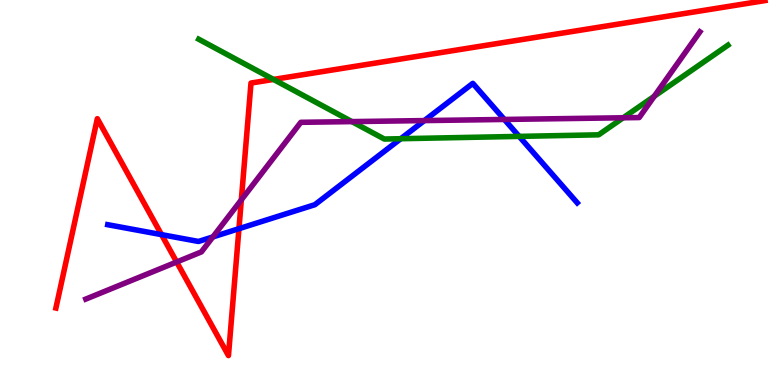[{'lines': ['blue', 'red'], 'intersections': [{'x': 2.08, 'y': 3.91}, {'x': 3.08, 'y': 4.06}]}, {'lines': ['green', 'red'], 'intersections': [{'x': 3.53, 'y': 7.94}]}, {'lines': ['purple', 'red'], 'intersections': [{'x': 2.28, 'y': 3.19}, {'x': 3.11, 'y': 4.81}]}, {'lines': ['blue', 'green'], 'intersections': [{'x': 5.17, 'y': 6.4}, {'x': 6.7, 'y': 6.46}]}, {'lines': ['blue', 'purple'], 'intersections': [{'x': 2.75, 'y': 3.85}, {'x': 5.48, 'y': 6.87}, {'x': 6.51, 'y': 6.9}]}, {'lines': ['green', 'purple'], 'intersections': [{'x': 4.54, 'y': 6.84}, {'x': 8.04, 'y': 6.94}, {'x': 8.44, 'y': 7.5}]}]